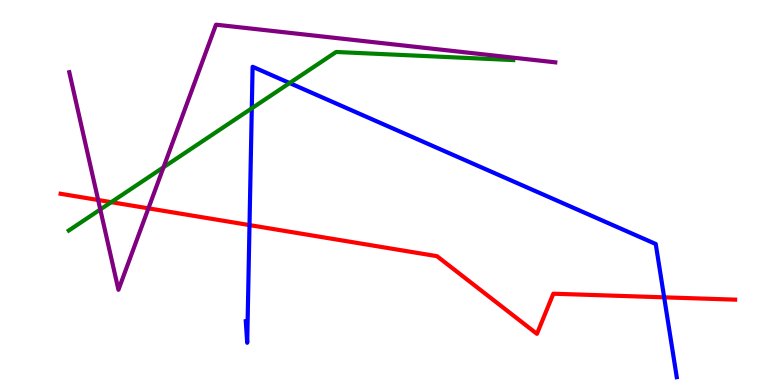[{'lines': ['blue', 'red'], 'intersections': [{'x': 3.22, 'y': 4.15}, {'x': 8.57, 'y': 2.28}]}, {'lines': ['green', 'red'], 'intersections': [{'x': 1.44, 'y': 4.75}]}, {'lines': ['purple', 'red'], 'intersections': [{'x': 1.27, 'y': 4.81}, {'x': 1.92, 'y': 4.59}]}, {'lines': ['blue', 'green'], 'intersections': [{'x': 3.25, 'y': 7.19}, {'x': 3.74, 'y': 7.84}]}, {'lines': ['blue', 'purple'], 'intersections': []}, {'lines': ['green', 'purple'], 'intersections': [{'x': 1.29, 'y': 4.56}, {'x': 2.11, 'y': 5.66}]}]